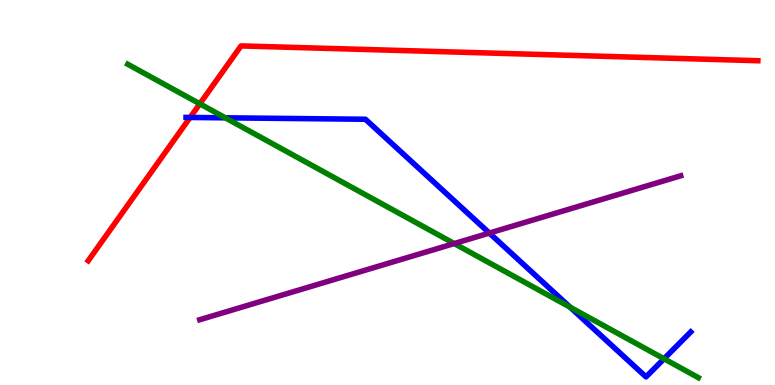[{'lines': ['blue', 'red'], 'intersections': [{'x': 2.45, 'y': 6.95}]}, {'lines': ['green', 'red'], 'intersections': [{'x': 2.58, 'y': 7.3}]}, {'lines': ['purple', 'red'], 'intersections': []}, {'lines': ['blue', 'green'], 'intersections': [{'x': 2.91, 'y': 6.94}, {'x': 7.36, 'y': 2.02}, {'x': 8.57, 'y': 0.681}]}, {'lines': ['blue', 'purple'], 'intersections': [{'x': 6.31, 'y': 3.95}]}, {'lines': ['green', 'purple'], 'intersections': [{'x': 5.86, 'y': 3.67}]}]